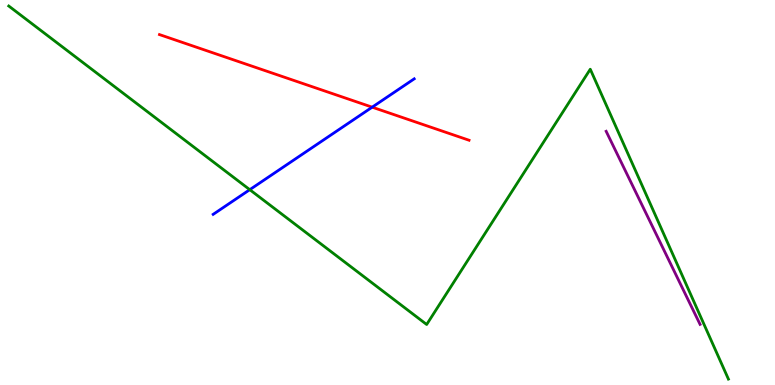[{'lines': ['blue', 'red'], 'intersections': [{'x': 4.8, 'y': 7.22}]}, {'lines': ['green', 'red'], 'intersections': []}, {'lines': ['purple', 'red'], 'intersections': []}, {'lines': ['blue', 'green'], 'intersections': [{'x': 3.22, 'y': 5.07}]}, {'lines': ['blue', 'purple'], 'intersections': []}, {'lines': ['green', 'purple'], 'intersections': []}]